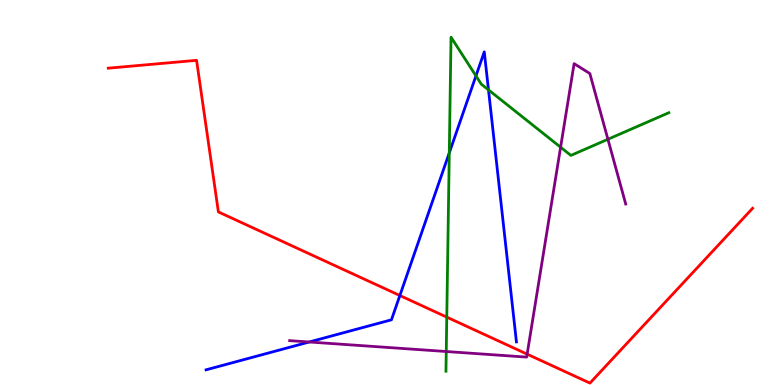[{'lines': ['blue', 'red'], 'intersections': [{'x': 5.16, 'y': 2.32}]}, {'lines': ['green', 'red'], 'intersections': [{'x': 5.76, 'y': 1.76}]}, {'lines': ['purple', 'red'], 'intersections': [{'x': 6.8, 'y': 0.801}]}, {'lines': ['blue', 'green'], 'intersections': [{'x': 5.8, 'y': 6.03}, {'x': 6.14, 'y': 8.03}, {'x': 6.3, 'y': 7.67}]}, {'lines': ['blue', 'purple'], 'intersections': [{'x': 3.99, 'y': 1.12}]}, {'lines': ['green', 'purple'], 'intersections': [{'x': 5.76, 'y': 0.87}, {'x': 7.23, 'y': 6.18}, {'x': 7.84, 'y': 6.38}]}]